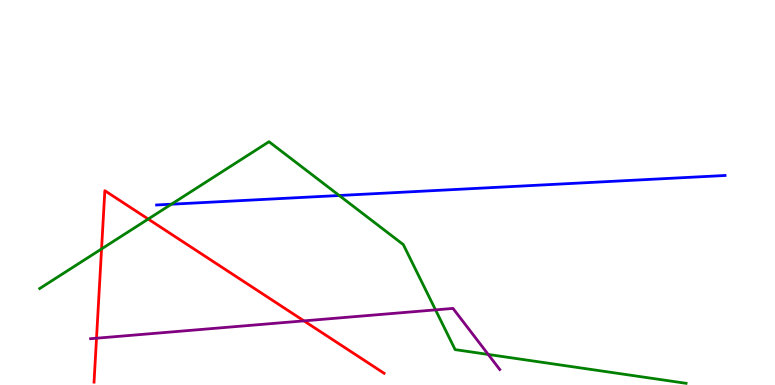[{'lines': ['blue', 'red'], 'intersections': []}, {'lines': ['green', 'red'], 'intersections': [{'x': 1.31, 'y': 3.53}, {'x': 1.91, 'y': 4.31}]}, {'lines': ['purple', 'red'], 'intersections': [{'x': 1.25, 'y': 1.22}, {'x': 3.92, 'y': 1.67}]}, {'lines': ['blue', 'green'], 'intersections': [{'x': 2.21, 'y': 4.7}, {'x': 4.38, 'y': 4.92}]}, {'lines': ['blue', 'purple'], 'intersections': []}, {'lines': ['green', 'purple'], 'intersections': [{'x': 5.62, 'y': 1.95}, {'x': 6.3, 'y': 0.794}]}]